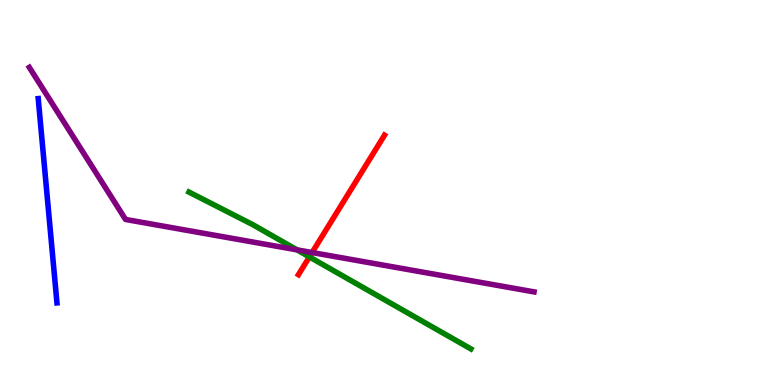[{'lines': ['blue', 'red'], 'intersections': []}, {'lines': ['green', 'red'], 'intersections': [{'x': 3.99, 'y': 3.33}]}, {'lines': ['purple', 'red'], 'intersections': [{'x': 4.03, 'y': 3.44}]}, {'lines': ['blue', 'green'], 'intersections': []}, {'lines': ['blue', 'purple'], 'intersections': []}, {'lines': ['green', 'purple'], 'intersections': [{'x': 3.83, 'y': 3.51}]}]